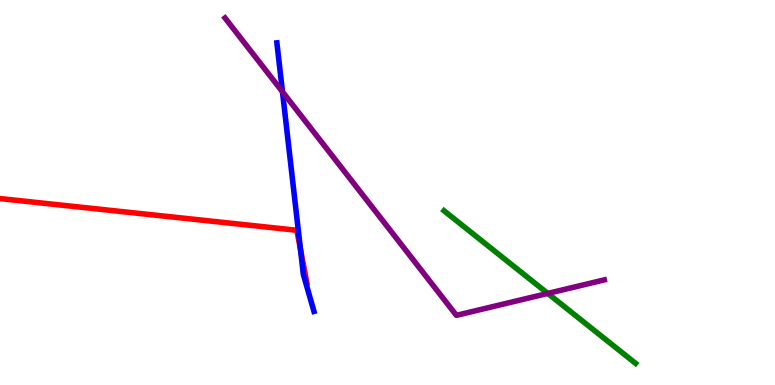[{'lines': ['blue', 'red'], 'intersections': [{'x': 3.88, 'y': 3.52}]}, {'lines': ['green', 'red'], 'intersections': []}, {'lines': ['purple', 'red'], 'intersections': []}, {'lines': ['blue', 'green'], 'intersections': []}, {'lines': ['blue', 'purple'], 'intersections': [{'x': 3.64, 'y': 7.62}]}, {'lines': ['green', 'purple'], 'intersections': [{'x': 7.07, 'y': 2.38}]}]